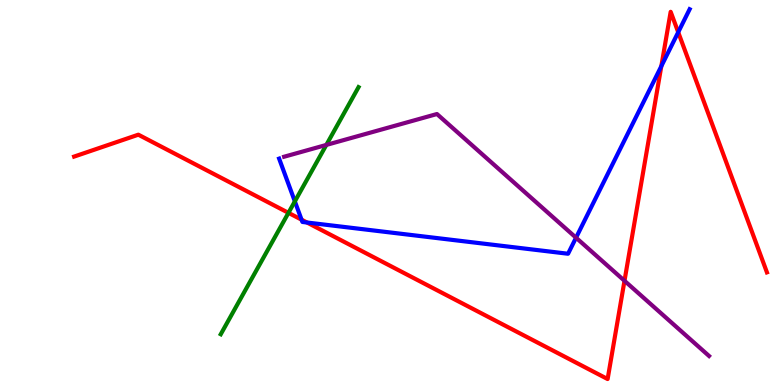[{'lines': ['blue', 'red'], 'intersections': [{'x': 3.89, 'y': 4.29}, {'x': 3.96, 'y': 4.22}, {'x': 8.53, 'y': 8.28}, {'x': 8.75, 'y': 9.16}]}, {'lines': ['green', 'red'], 'intersections': [{'x': 3.72, 'y': 4.47}]}, {'lines': ['purple', 'red'], 'intersections': [{'x': 8.06, 'y': 2.71}]}, {'lines': ['blue', 'green'], 'intersections': [{'x': 3.8, 'y': 4.77}]}, {'lines': ['blue', 'purple'], 'intersections': [{'x': 7.43, 'y': 3.83}]}, {'lines': ['green', 'purple'], 'intersections': [{'x': 4.21, 'y': 6.24}]}]